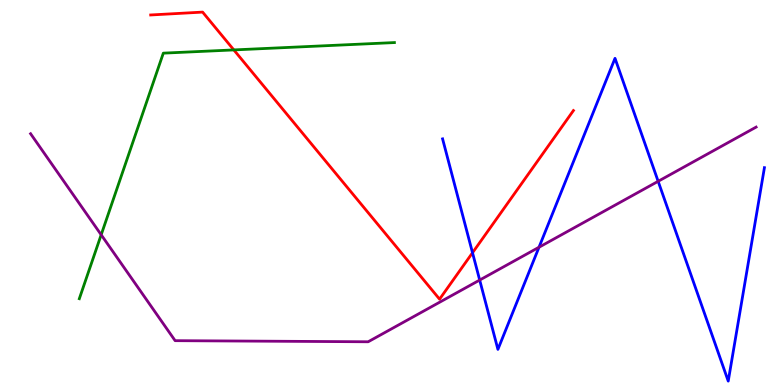[{'lines': ['blue', 'red'], 'intersections': [{'x': 6.1, 'y': 3.44}]}, {'lines': ['green', 'red'], 'intersections': [{'x': 3.02, 'y': 8.7}]}, {'lines': ['purple', 'red'], 'intersections': []}, {'lines': ['blue', 'green'], 'intersections': []}, {'lines': ['blue', 'purple'], 'intersections': [{'x': 6.19, 'y': 2.73}, {'x': 6.95, 'y': 3.58}, {'x': 8.49, 'y': 5.29}]}, {'lines': ['green', 'purple'], 'intersections': [{'x': 1.31, 'y': 3.9}]}]